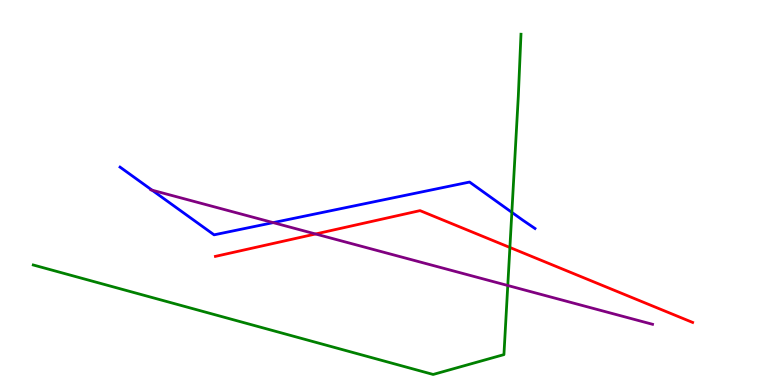[{'lines': ['blue', 'red'], 'intersections': []}, {'lines': ['green', 'red'], 'intersections': [{'x': 6.58, 'y': 3.57}]}, {'lines': ['purple', 'red'], 'intersections': [{'x': 4.07, 'y': 3.92}]}, {'lines': ['blue', 'green'], 'intersections': [{'x': 6.6, 'y': 4.48}]}, {'lines': ['blue', 'purple'], 'intersections': [{'x': 1.96, 'y': 5.06}, {'x': 3.52, 'y': 4.22}]}, {'lines': ['green', 'purple'], 'intersections': [{'x': 6.55, 'y': 2.58}]}]